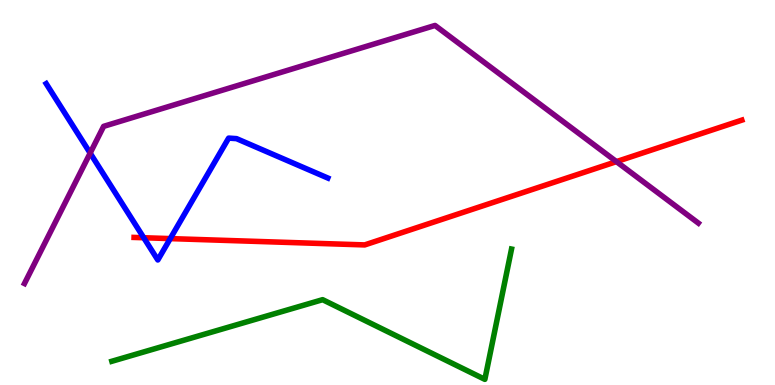[{'lines': ['blue', 'red'], 'intersections': [{'x': 1.85, 'y': 3.82}, {'x': 2.2, 'y': 3.8}]}, {'lines': ['green', 'red'], 'intersections': []}, {'lines': ['purple', 'red'], 'intersections': [{'x': 7.95, 'y': 5.8}]}, {'lines': ['blue', 'green'], 'intersections': []}, {'lines': ['blue', 'purple'], 'intersections': [{'x': 1.16, 'y': 6.02}]}, {'lines': ['green', 'purple'], 'intersections': []}]